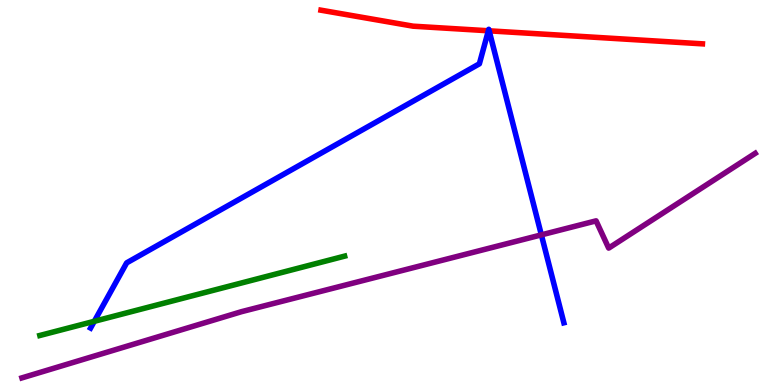[{'lines': ['blue', 'red'], 'intersections': [{'x': 6.3, 'y': 9.2}, {'x': 6.31, 'y': 9.2}]}, {'lines': ['green', 'red'], 'intersections': []}, {'lines': ['purple', 'red'], 'intersections': []}, {'lines': ['blue', 'green'], 'intersections': [{'x': 1.22, 'y': 1.65}]}, {'lines': ['blue', 'purple'], 'intersections': [{'x': 6.99, 'y': 3.9}]}, {'lines': ['green', 'purple'], 'intersections': []}]